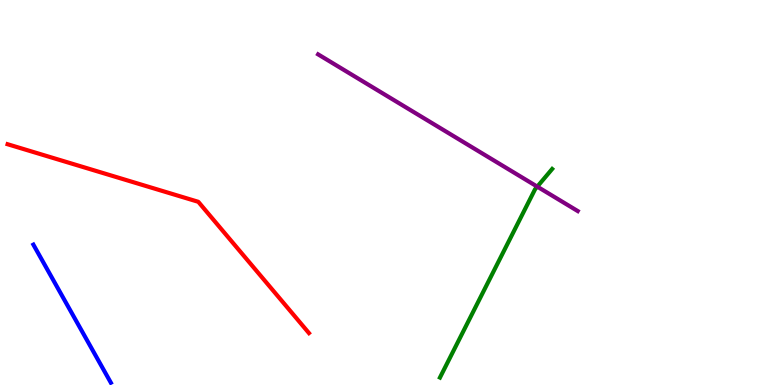[{'lines': ['blue', 'red'], 'intersections': []}, {'lines': ['green', 'red'], 'intersections': []}, {'lines': ['purple', 'red'], 'intersections': []}, {'lines': ['blue', 'green'], 'intersections': []}, {'lines': ['blue', 'purple'], 'intersections': []}, {'lines': ['green', 'purple'], 'intersections': [{'x': 6.93, 'y': 5.15}]}]